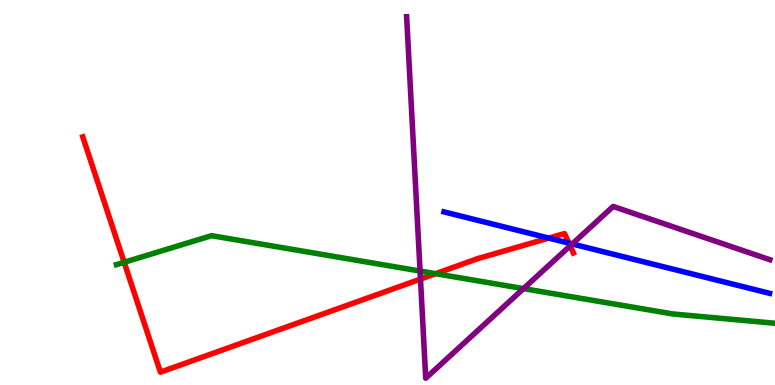[{'lines': ['blue', 'red'], 'intersections': [{'x': 7.08, 'y': 3.82}, {'x': 7.34, 'y': 3.69}]}, {'lines': ['green', 'red'], 'intersections': [{'x': 1.6, 'y': 3.19}, {'x': 5.62, 'y': 2.89}]}, {'lines': ['purple', 'red'], 'intersections': [{'x': 5.43, 'y': 2.75}, {'x': 7.36, 'y': 3.61}]}, {'lines': ['blue', 'green'], 'intersections': []}, {'lines': ['blue', 'purple'], 'intersections': [{'x': 7.38, 'y': 3.66}]}, {'lines': ['green', 'purple'], 'intersections': [{'x': 5.42, 'y': 2.96}, {'x': 6.75, 'y': 2.5}]}]